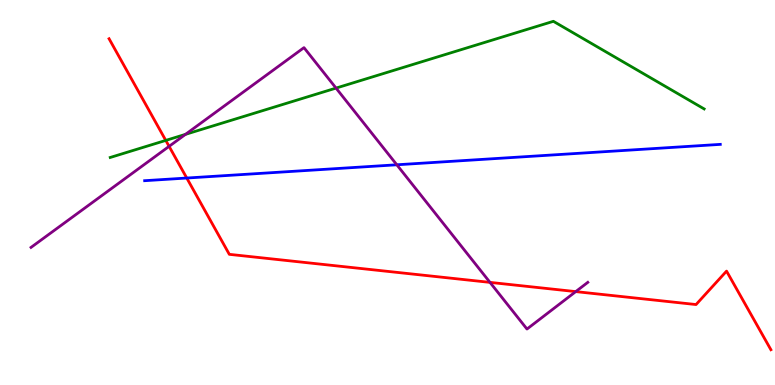[{'lines': ['blue', 'red'], 'intersections': [{'x': 2.41, 'y': 5.38}]}, {'lines': ['green', 'red'], 'intersections': [{'x': 2.14, 'y': 6.35}]}, {'lines': ['purple', 'red'], 'intersections': [{'x': 2.18, 'y': 6.2}, {'x': 6.32, 'y': 2.67}, {'x': 7.43, 'y': 2.43}]}, {'lines': ['blue', 'green'], 'intersections': []}, {'lines': ['blue', 'purple'], 'intersections': [{'x': 5.12, 'y': 5.72}]}, {'lines': ['green', 'purple'], 'intersections': [{'x': 2.39, 'y': 6.51}, {'x': 4.34, 'y': 7.71}]}]